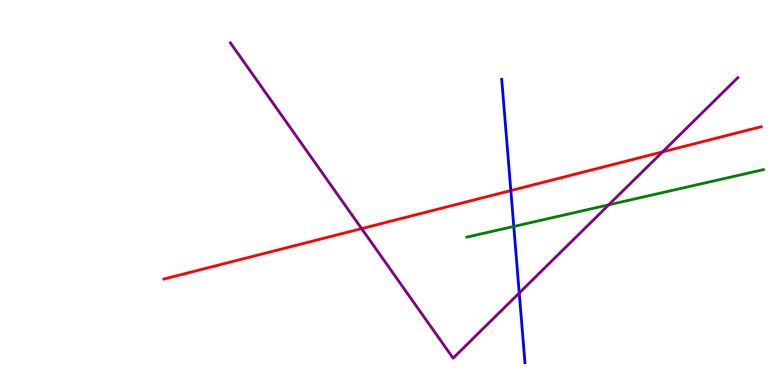[{'lines': ['blue', 'red'], 'intersections': [{'x': 6.59, 'y': 5.05}]}, {'lines': ['green', 'red'], 'intersections': []}, {'lines': ['purple', 'red'], 'intersections': [{'x': 4.67, 'y': 4.06}, {'x': 8.55, 'y': 6.05}]}, {'lines': ['blue', 'green'], 'intersections': [{'x': 6.63, 'y': 4.12}]}, {'lines': ['blue', 'purple'], 'intersections': [{'x': 6.7, 'y': 2.39}]}, {'lines': ['green', 'purple'], 'intersections': [{'x': 7.85, 'y': 4.68}]}]